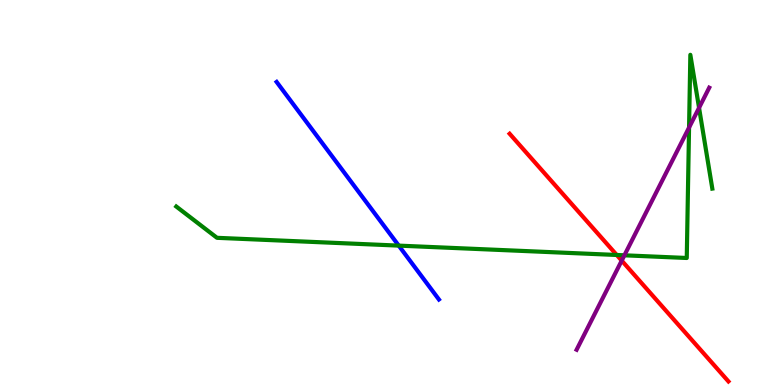[{'lines': ['blue', 'red'], 'intersections': []}, {'lines': ['green', 'red'], 'intersections': [{'x': 7.96, 'y': 3.38}]}, {'lines': ['purple', 'red'], 'intersections': [{'x': 8.02, 'y': 3.23}]}, {'lines': ['blue', 'green'], 'intersections': [{'x': 5.14, 'y': 3.62}]}, {'lines': ['blue', 'purple'], 'intersections': []}, {'lines': ['green', 'purple'], 'intersections': [{'x': 8.06, 'y': 3.37}, {'x': 8.89, 'y': 6.69}, {'x': 9.02, 'y': 7.2}]}]